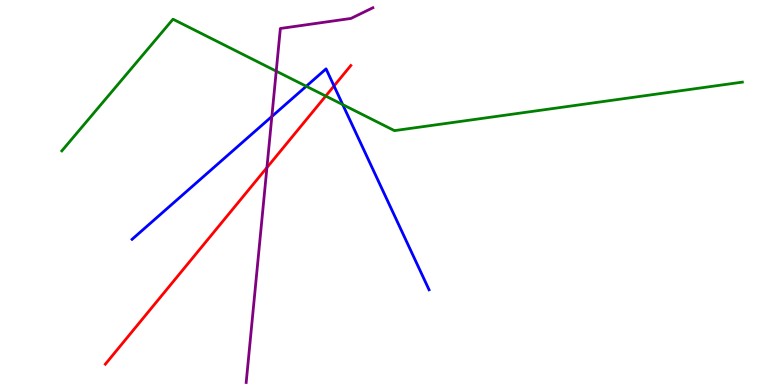[{'lines': ['blue', 'red'], 'intersections': [{'x': 4.31, 'y': 7.77}]}, {'lines': ['green', 'red'], 'intersections': [{'x': 4.2, 'y': 7.51}]}, {'lines': ['purple', 'red'], 'intersections': [{'x': 3.44, 'y': 5.65}]}, {'lines': ['blue', 'green'], 'intersections': [{'x': 3.95, 'y': 7.76}, {'x': 4.42, 'y': 7.28}]}, {'lines': ['blue', 'purple'], 'intersections': [{'x': 3.51, 'y': 6.97}]}, {'lines': ['green', 'purple'], 'intersections': [{'x': 3.56, 'y': 8.15}]}]